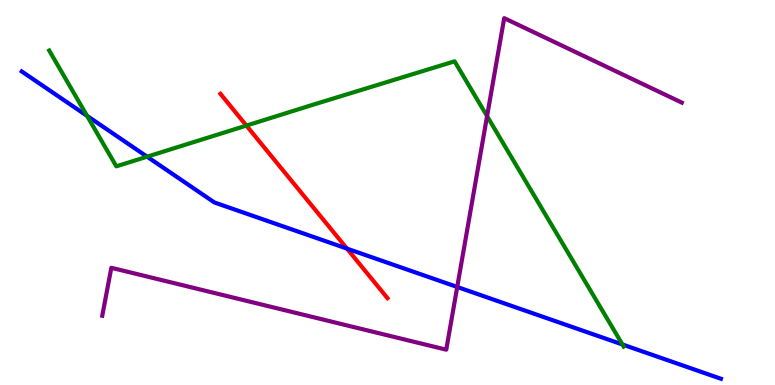[{'lines': ['blue', 'red'], 'intersections': [{'x': 4.48, 'y': 3.54}]}, {'lines': ['green', 'red'], 'intersections': [{'x': 3.18, 'y': 6.74}]}, {'lines': ['purple', 'red'], 'intersections': []}, {'lines': ['blue', 'green'], 'intersections': [{'x': 1.12, 'y': 6.99}, {'x': 1.9, 'y': 5.93}, {'x': 8.03, 'y': 1.05}]}, {'lines': ['blue', 'purple'], 'intersections': [{'x': 5.9, 'y': 2.55}]}, {'lines': ['green', 'purple'], 'intersections': [{'x': 6.28, 'y': 6.98}]}]